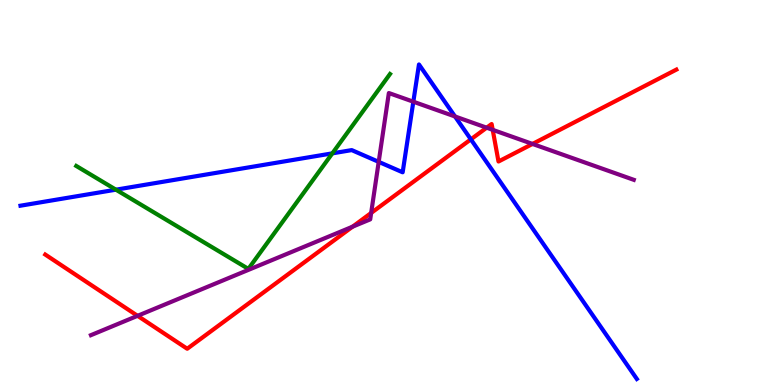[{'lines': ['blue', 'red'], 'intersections': [{'x': 6.08, 'y': 6.38}]}, {'lines': ['green', 'red'], 'intersections': []}, {'lines': ['purple', 'red'], 'intersections': [{'x': 1.78, 'y': 1.8}, {'x': 4.55, 'y': 4.11}, {'x': 4.79, 'y': 4.47}, {'x': 6.28, 'y': 6.68}, {'x': 6.36, 'y': 6.63}, {'x': 6.87, 'y': 6.26}]}, {'lines': ['blue', 'green'], 'intersections': [{'x': 1.5, 'y': 5.07}, {'x': 4.29, 'y': 6.02}]}, {'lines': ['blue', 'purple'], 'intersections': [{'x': 4.89, 'y': 5.8}, {'x': 5.33, 'y': 7.36}, {'x': 5.87, 'y': 6.97}]}, {'lines': ['green', 'purple'], 'intersections': []}]